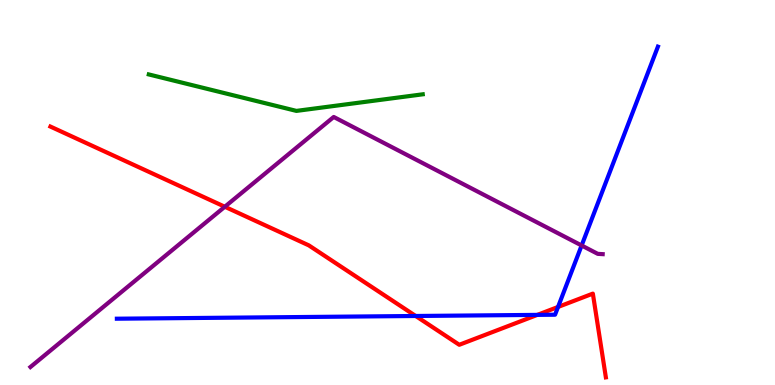[{'lines': ['blue', 'red'], 'intersections': [{'x': 5.36, 'y': 1.79}, {'x': 6.93, 'y': 1.82}, {'x': 7.2, 'y': 2.03}]}, {'lines': ['green', 'red'], 'intersections': []}, {'lines': ['purple', 'red'], 'intersections': [{'x': 2.9, 'y': 4.63}]}, {'lines': ['blue', 'green'], 'intersections': []}, {'lines': ['blue', 'purple'], 'intersections': [{'x': 7.5, 'y': 3.62}]}, {'lines': ['green', 'purple'], 'intersections': []}]